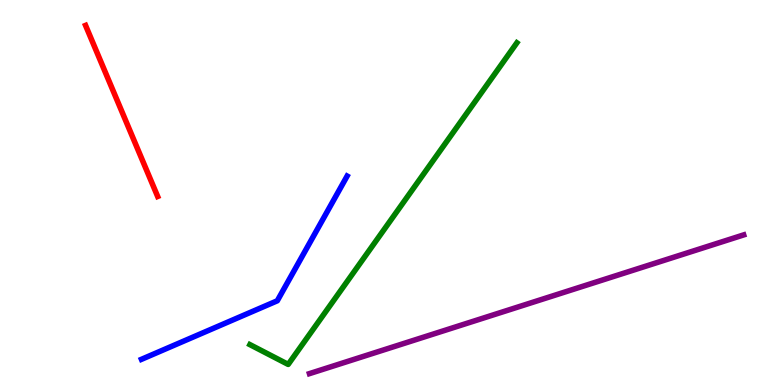[{'lines': ['blue', 'red'], 'intersections': []}, {'lines': ['green', 'red'], 'intersections': []}, {'lines': ['purple', 'red'], 'intersections': []}, {'lines': ['blue', 'green'], 'intersections': []}, {'lines': ['blue', 'purple'], 'intersections': []}, {'lines': ['green', 'purple'], 'intersections': []}]